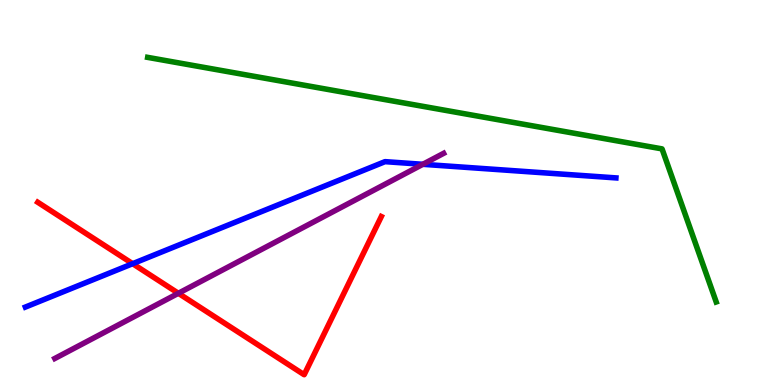[{'lines': ['blue', 'red'], 'intersections': [{'x': 1.71, 'y': 3.15}]}, {'lines': ['green', 'red'], 'intersections': []}, {'lines': ['purple', 'red'], 'intersections': [{'x': 2.3, 'y': 2.38}]}, {'lines': ['blue', 'green'], 'intersections': []}, {'lines': ['blue', 'purple'], 'intersections': [{'x': 5.46, 'y': 5.73}]}, {'lines': ['green', 'purple'], 'intersections': []}]